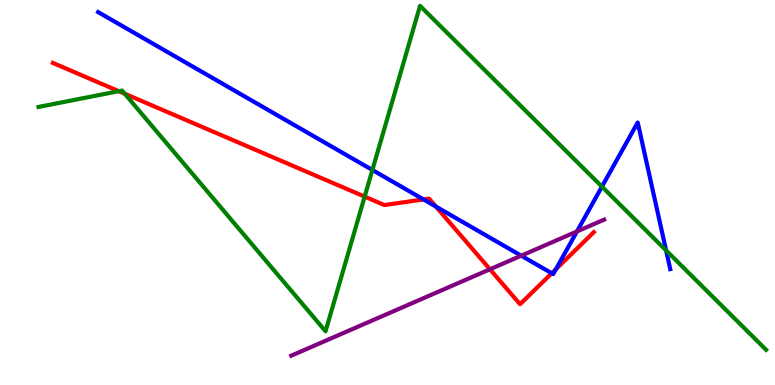[{'lines': ['blue', 'red'], 'intersections': [{'x': 5.47, 'y': 4.82}, {'x': 5.62, 'y': 4.64}, {'x': 7.12, 'y': 2.9}, {'x': 7.17, 'y': 3.01}]}, {'lines': ['green', 'red'], 'intersections': [{'x': 1.53, 'y': 7.63}, {'x': 1.61, 'y': 7.57}, {'x': 4.71, 'y': 4.89}]}, {'lines': ['purple', 'red'], 'intersections': [{'x': 6.32, 'y': 3.01}]}, {'lines': ['blue', 'green'], 'intersections': [{'x': 4.8, 'y': 5.58}, {'x': 7.77, 'y': 5.15}, {'x': 8.59, 'y': 3.5}]}, {'lines': ['blue', 'purple'], 'intersections': [{'x': 6.73, 'y': 3.36}, {'x': 7.44, 'y': 3.99}]}, {'lines': ['green', 'purple'], 'intersections': []}]